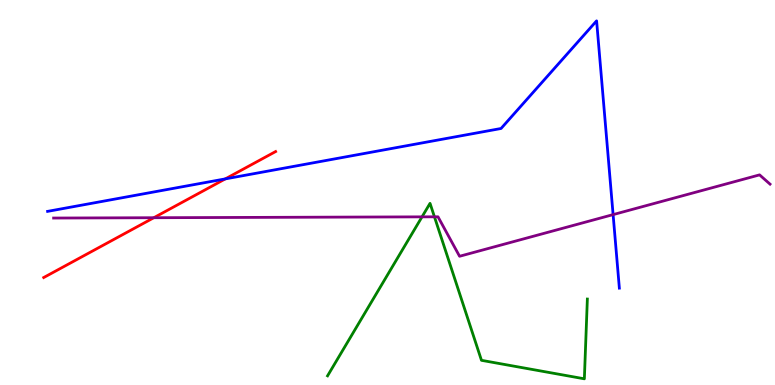[{'lines': ['blue', 'red'], 'intersections': [{'x': 2.91, 'y': 5.35}]}, {'lines': ['green', 'red'], 'intersections': []}, {'lines': ['purple', 'red'], 'intersections': [{'x': 1.98, 'y': 4.34}]}, {'lines': ['blue', 'green'], 'intersections': []}, {'lines': ['blue', 'purple'], 'intersections': [{'x': 7.91, 'y': 4.43}]}, {'lines': ['green', 'purple'], 'intersections': [{'x': 5.45, 'y': 4.37}, {'x': 5.61, 'y': 4.37}]}]